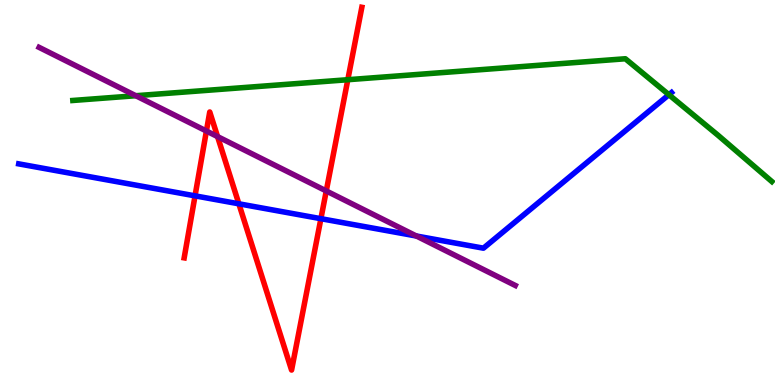[{'lines': ['blue', 'red'], 'intersections': [{'x': 2.52, 'y': 4.91}, {'x': 3.08, 'y': 4.71}, {'x': 4.14, 'y': 4.32}]}, {'lines': ['green', 'red'], 'intersections': [{'x': 4.49, 'y': 7.93}]}, {'lines': ['purple', 'red'], 'intersections': [{'x': 2.66, 'y': 6.6}, {'x': 2.81, 'y': 6.45}, {'x': 4.21, 'y': 5.04}]}, {'lines': ['blue', 'green'], 'intersections': [{'x': 8.63, 'y': 7.54}]}, {'lines': ['blue', 'purple'], 'intersections': [{'x': 5.37, 'y': 3.87}]}, {'lines': ['green', 'purple'], 'intersections': [{'x': 1.75, 'y': 7.51}]}]